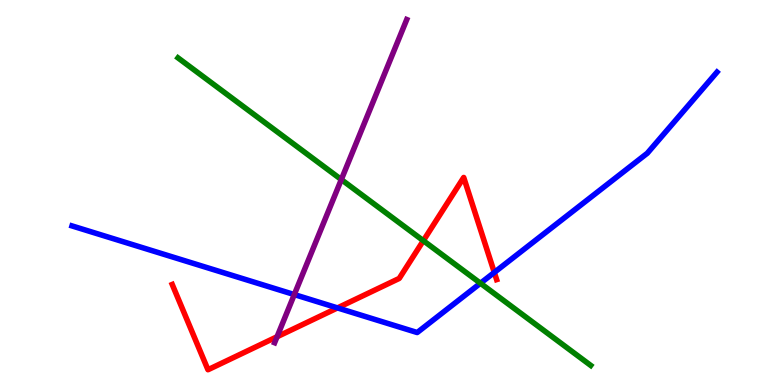[{'lines': ['blue', 'red'], 'intersections': [{'x': 4.35, 'y': 2.0}, {'x': 6.38, 'y': 2.92}]}, {'lines': ['green', 'red'], 'intersections': [{'x': 5.46, 'y': 3.75}]}, {'lines': ['purple', 'red'], 'intersections': [{'x': 3.57, 'y': 1.25}]}, {'lines': ['blue', 'green'], 'intersections': [{'x': 6.2, 'y': 2.64}]}, {'lines': ['blue', 'purple'], 'intersections': [{'x': 3.8, 'y': 2.35}]}, {'lines': ['green', 'purple'], 'intersections': [{'x': 4.4, 'y': 5.34}]}]